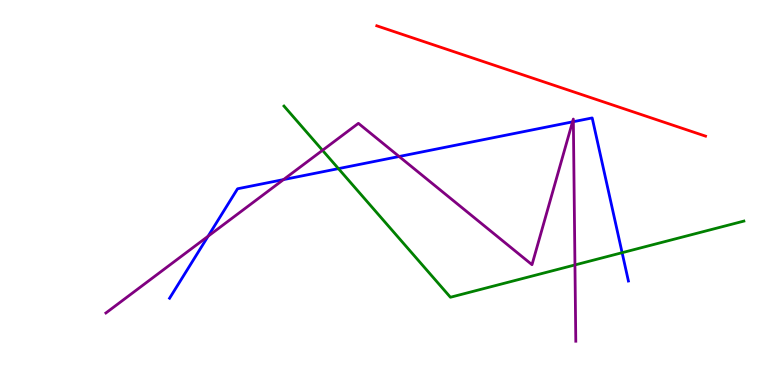[{'lines': ['blue', 'red'], 'intersections': []}, {'lines': ['green', 'red'], 'intersections': []}, {'lines': ['purple', 'red'], 'intersections': []}, {'lines': ['blue', 'green'], 'intersections': [{'x': 4.37, 'y': 5.62}, {'x': 8.03, 'y': 3.44}]}, {'lines': ['blue', 'purple'], 'intersections': [{'x': 2.68, 'y': 3.86}, {'x': 3.66, 'y': 5.34}, {'x': 5.15, 'y': 5.94}, {'x': 7.39, 'y': 6.83}, {'x': 7.4, 'y': 6.84}]}, {'lines': ['green', 'purple'], 'intersections': [{'x': 4.16, 'y': 6.1}, {'x': 7.42, 'y': 3.12}]}]